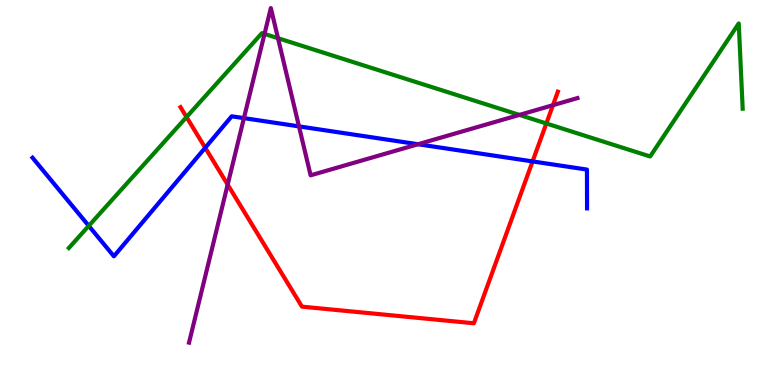[{'lines': ['blue', 'red'], 'intersections': [{'x': 2.65, 'y': 6.16}, {'x': 6.87, 'y': 5.81}]}, {'lines': ['green', 'red'], 'intersections': [{'x': 2.41, 'y': 6.96}, {'x': 7.05, 'y': 6.79}]}, {'lines': ['purple', 'red'], 'intersections': [{'x': 2.94, 'y': 5.2}, {'x': 7.14, 'y': 7.27}]}, {'lines': ['blue', 'green'], 'intersections': [{'x': 1.15, 'y': 4.13}]}, {'lines': ['blue', 'purple'], 'intersections': [{'x': 3.15, 'y': 6.93}, {'x': 3.86, 'y': 6.72}, {'x': 5.39, 'y': 6.25}]}, {'lines': ['green', 'purple'], 'intersections': [{'x': 3.41, 'y': 9.12}, {'x': 3.59, 'y': 9.01}, {'x': 6.7, 'y': 7.02}]}]